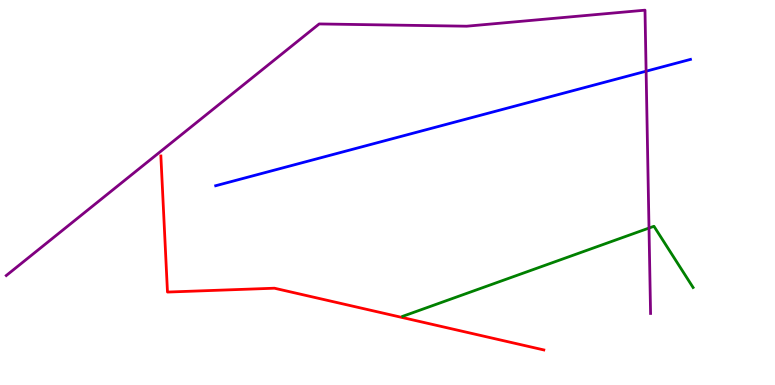[{'lines': ['blue', 'red'], 'intersections': []}, {'lines': ['green', 'red'], 'intersections': []}, {'lines': ['purple', 'red'], 'intersections': []}, {'lines': ['blue', 'green'], 'intersections': []}, {'lines': ['blue', 'purple'], 'intersections': [{'x': 8.34, 'y': 8.15}]}, {'lines': ['green', 'purple'], 'intersections': [{'x': 8.37, 'y': 4.08}]}]